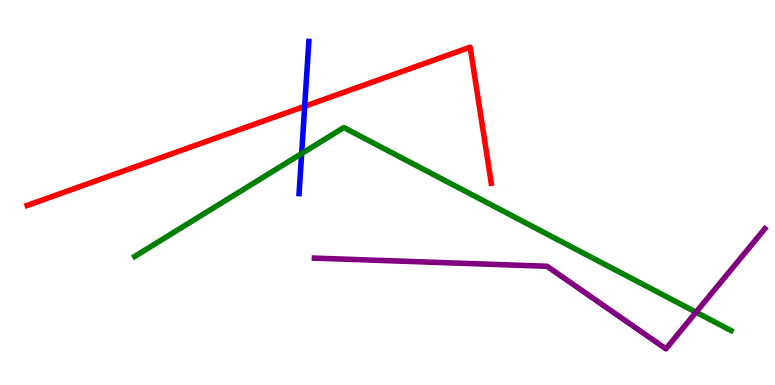[{'lines': ['blue', 'red'], 'intersections': [{'x': 3.93, 'y': 7.24}]}, {'lines': ['green', 'red'], 'intersections': []}, {'lines': ['purple', 'red'], 'intersections': []}, {'lines': ['blue', 'green'], 'intersections': [{'x': 3.89, 'y': 6.01}]}, {'lines': ['blue', 'purple'], 'intersections': []}, {'lines': ['green', 'purple'], 'intersections': [{'x': 8.98, 'y': 1.89}]}]